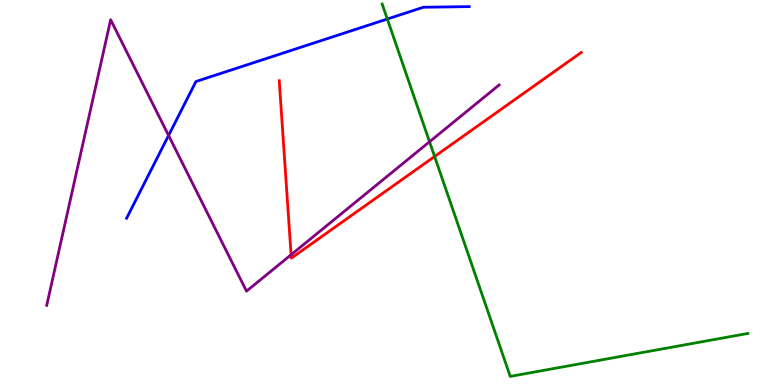[{'lines': ['blue', 'red'], 'intersections': []}, {'lines': ['green', 'red'], 'intersections': [{'x': 5.61, 'y': 5.94}]}, {'lines': ['purple', 'red'], 'intersections': [{'x': 3.76, 'y': 3.38}]}, {'lines': ['blue', 'green'], 'intersections': [{'x': 5.0, 'y': 9.51}]}, {'lines': ['blue', 'purple'], 'intersections': [{'x': 2.18, 'y': 6.48}]}, {'lines': ['green', 'purple'], 'intersections': [{'x': 5.54, 'y': 6.32}]}]